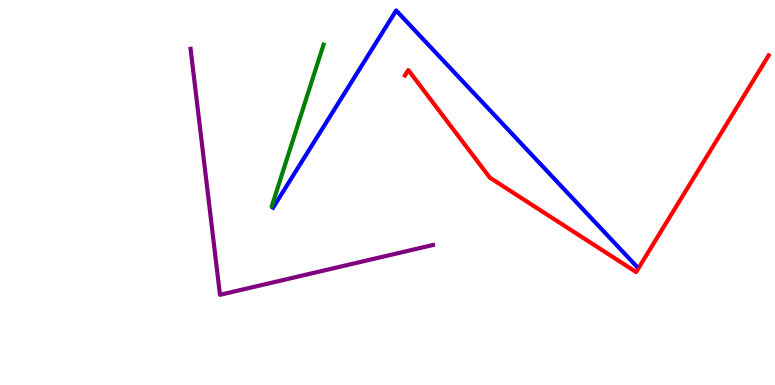[{'lines': ['blue', 'red'], 'intersections': []}, {'lines': ['green', 'red'], 'intersections': []}, {'lines': ['purple', 'red'], 'intersections': []}, {'lines': ['blue', 'green'], 'intersections': []}, {'lines': ['blue', 'purple'], 'intersections': []}, {'lines': ['green', 'purple'], 'intersections': []}]